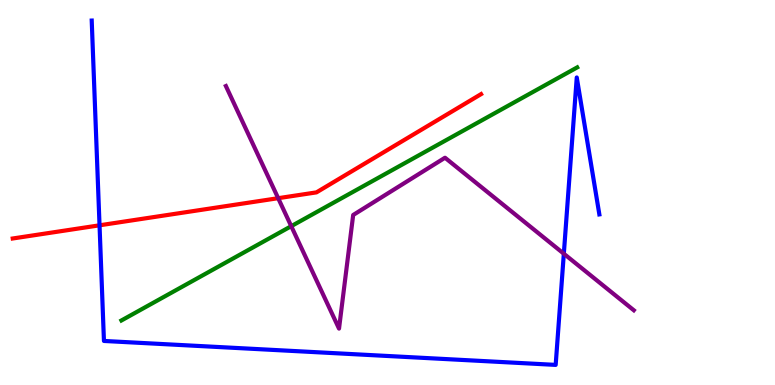[{'lines': ['blue', 'red'], 'intersections': [{'x': 1.28, 'y': 4.15}]}, {'lines': ['green', 'red'], 'intersections': []}, {'lines': ['purple', 'red'], 'intersections': [{'x': 3.59, 'y': 4.85}]}, {'lines': ['blue', 'green'], 'intersections': []}, {'lines': ['blue', 'purple'], 'intersections': [{'x': 7.28, 'y': 3.41}]}, {'lines': ['green', 'purple'], 'intersections': [{'x': 3.76, 'y': 4.13}]}]